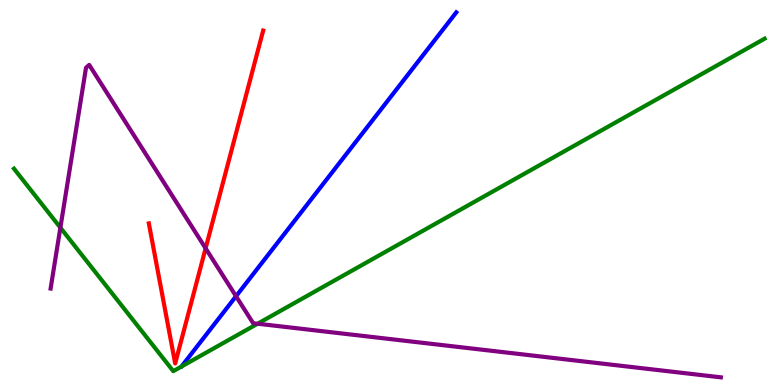[{'lines': ['blue', 'red'], 'intersections': []}, {'lines': ['green', 'red'], 'intersections': []}, {'lines': ['purple', 'red'], 'intersections': [{'x': 2.65, 'y': 3.55}]}, {'lines': ['blue', 'green'], 'intersections': []}, {'lines': ['blue', 'purple'], 'intersections': [{'x': 3.05, 'y': 2.31}]}, {'lines': ['green', 'purple'], 'intersections': [{'x': 0.779, 'y': 4.09}, {'x': 3.32, 'y': 1.59}]}]